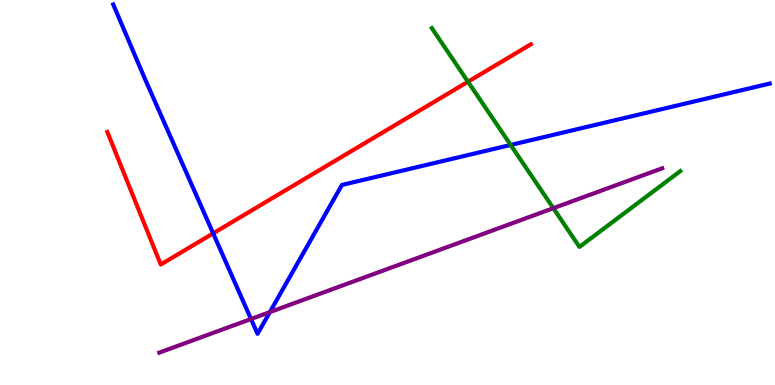[{'lines': ['blue', 'red'], 'intersections': [{'x': 2.75, 'y': 3.94}]}, {'lines': ['green', 'red'], 'intersections': [{'x': 6.04, 'y': 7.88}]}, {'lines': ['purple', 'red'], 'intersections': []}, {'lines': ['blue', 'green'], 'intersections': [{'x': 6.59, 'y': 6.23}]}, {'lines': ['blue', 'purple'], 'intersections': [{'x': 3.24, 'y': 1.71}, {'x': 3.48, 'y': 1.89}]}, {'lines': ['green', 'purple'], 'intersections': [{'x': 7.14, 'y': 4.59}]}]